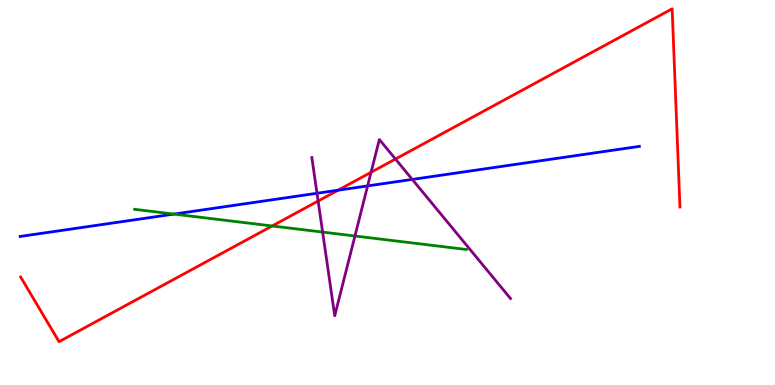[{'lines': ['blue', 'red'], 'intersections': [{'x': 4.36, 'y': 5.06}]}, {'lines': ['green', 'red'], 'intersections': [{'x': 3.51, 'y': 4.13}]}, {'lines': ['purple', 'red'], 'intersections': [{'x': 4.1, 'y': 4.78}, {'x': 4.79, 'y': 5.53}, {'x': 5.1, 'y': 5.87}]}, {'lines': ['blue', 'green'], 'intersections': [{'x': 2.24, 'y': 4.44}]}, {'lines': ['blue', 'purple'], 'intersections': [{'x': 4.09, 'y': 4.98}, {'x': 4.74, 'y': 5.17}, {'x': 5.32, 'y': 5.34}]}, {'lines': ['green', 'purple'], 'intersections': [{'x': 4.16, 'y': 3.97}, {'x': 4.58, 'y': 3.87}]}]